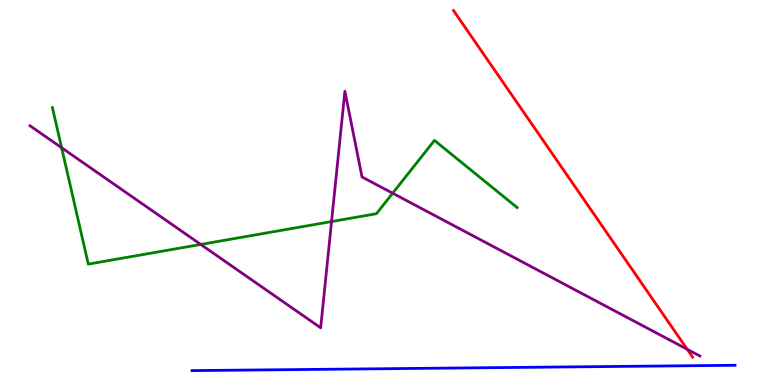[{'lines': ['blue', 'red'], 'intersections': []}, {'lines': ['green', 'red'], 'intersections': []}, {'lines': ['purple', 'red'], 'intersections': [{'x': 8.87, 'y': 0.928}]}, {'lines': ['blue', 'green'], 'intersections': []}, {'lines': ['blue', 'purple'], 'intersections': []}, {'lines': ['green', 'purple'], 'intersections': [{'x': 0.795, 'y': 6.16}, {'x': 2.59, 'y': 3.65}, {'x': 4.28, 'y': 4.25}, {'x': 5.07, 'y': 4.98}]}]